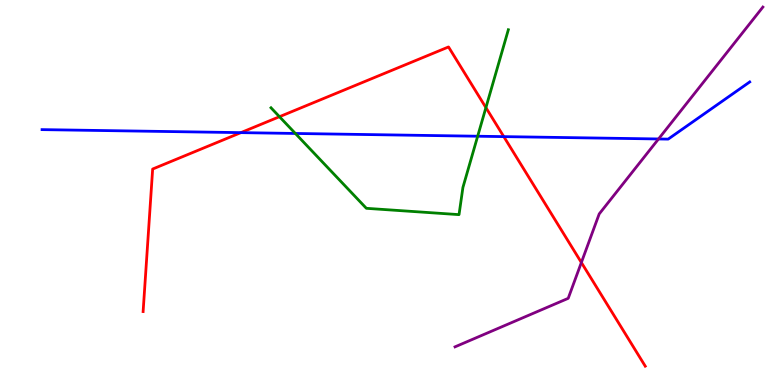[{'lines': ['blue', 'red'], 'intersections': [{'x': 3.11, 'y': 6.55}, {'x': 6.5, 'y': 6.45}]}, {'lines': ['green', 'red'], 'intersections': [{'x': 3.61, 'y': 6.97}, {'x': 6.27, 'y': 7.2}]}, {'lines': ['purple', 'red'], 'intersections': [{'x': 7.5, 'y': 3.18}]}, {'lines': ['blue', 'green'], 'intersections': [{'x': 3.81, 'y': 6.53}, {'x': 6.16, 'y': 6.46}]}, {'lines': ['blue', 'purple'], 'intersections': [{'x': 8.5, 'y': 6.39}]}, {'lines': ['green', 'purple'], 'intersections': []}]